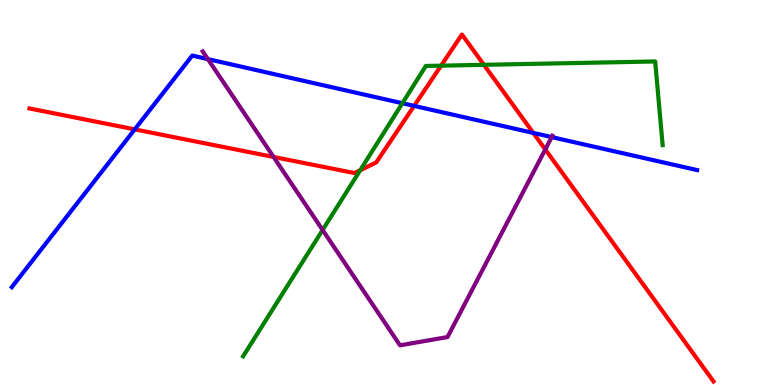[{'lines': ['blue', 'red'], 'intersections': [{'x': 1.74, 'y': 6.64}, {'x': 5.34, 'y': 7.25}, {'x': 6.88, 'y': 6.55}]}, {'lines': ['green', 'red'], 'intersections': [{'x': 4.65, 'y': 5.58}, {'x': 5.69, 'y': 8.29}, {'x': 6.24, 'y': 8.32}]}, {'lines': ['purple', 'red'], 'intersections': [{'x': 3.53, 'y': 5.92}, {'x': 7.04, 'y': 6.12}]}, {'lines': ['blue', 'green'], 'intersections': [{'x': 5.19, 'y': 7.32}]}, {'lines': ['blue', 'purple'], 'intersections': [{'x': 2.68, 'y': 8.46}, {'x': 7.12, 'y': 6.44}]}, {'lines': ['green', 'purple'], 'intersections': [{'x': 4.16, 'y': 4.03}]}]